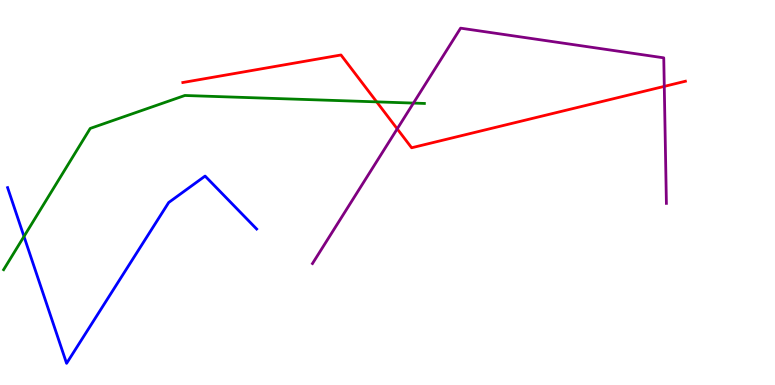[{'lines': ['blue', 'red'], 'intersections': []}, {'lines': ['green', 'red'], 'intersections': [{'x': 4.86, 'y': 7.35}]}, {'lines': ['purple', 'red'], 'intersections': [{'x': 5.13, 'y': 6.65}, {'x': 8.57, 'y': 7.76}]}, {'lines': ['blue', 'green'], 'intersections': [{'x': 0.31, 'y': 3.86}]}, {'lines': ['blue', 'purple'], 'intersections': []}, {'lines': ['green', 'purple'], 'intersections': [{'x': 5.33, 'y': 7.32}]}]